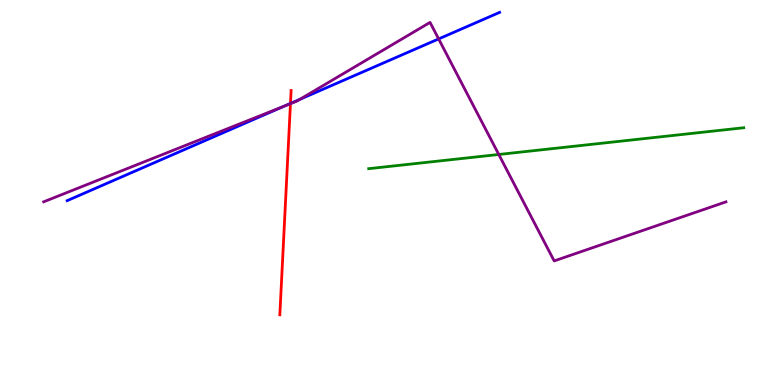[{'lines': ['blue', 'red'], 'intersections': [{'x': 3.75, 'y': 7.31}]}, {'lines': ['green', 'red'], 'intersections': []}, {'lines': ['purple', 'red'], 'intersections': [{'x': 3.75, 'y': 7.31}]}, {'lines': ['blue', 'green'], 'intersections': []}, {'lines': ['blue', 'purple'], 'intersections': [{'x': 3.67, 'y': 7.24}, {'x': 3.87, 'y': 7.42}, {'x': 5.66, 'y': 8.99}]}, {'lines': ['green', 'purple'], 'intersections': [{'x': 6.44, 'y': 5.99}]}]